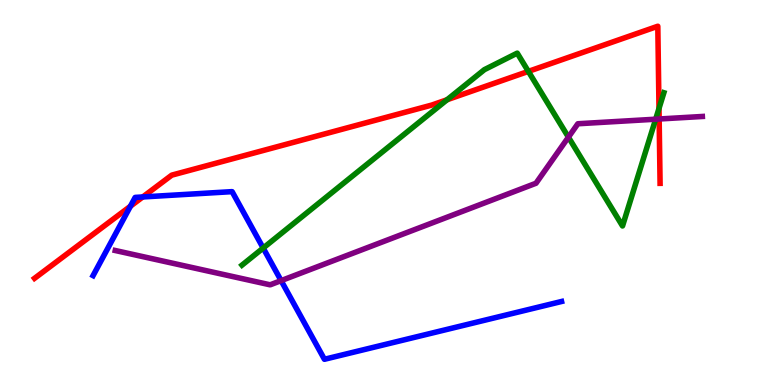[{'lines': ['blue', 'red'], 'intersections': [{'x': 1.68, 'y': 4.64}, {'x': 1.84, 'y': 4.88}]}, {'lines': ['green', 'red'], 'intersections': [{'x': 5.77, 'y': 7.41}, {'x': 6.82, 'y': 8.15}, {'x': 8.5, 'y': 7.18}]}, {'lines': ['purple', 'red'], 'intersections': [{'x': 8.51, 'y': 6.91}]}, {'lines': ['blue', 'green'], 'intersections': [{'x': 3.4, 'y': 3.56}]}, {'lines': ['blue', 'purple'], 'intersections': [{'x': 3.63, 'y': 2.71}]}, {'lines': ['green', 'purple'], 'intersections': [{'x': 7.33, 'y': 6.44}, {'x': 8.46, 'y': 6.9}]}]